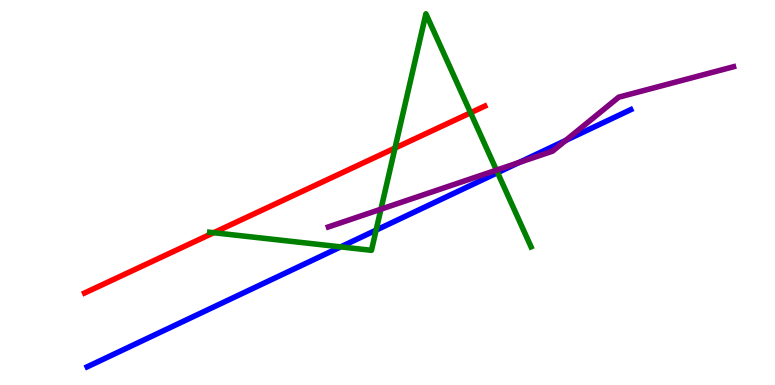[{'lines': ['blue', 'red'], 'intersections': []}, {'lines': ['green', 'red'], 'intersections': [{'x': 2.76, 'y': 3.96}, {'x': 5.1, 'y': 6.15}, {'x': 6.07, 'y': 7.07}]}, {'lines': ['purple', 'red'], 'intersections': []}, {'lines': ['blue', 'green'], 'intersections': [{'x': 4.4, 'y': 3.59}, {'x': 4.85, 'y': 4.02}, {'x': 6.42, 'y': 5.52}]}, {'lines': ['blue', 'purple'], 'intersections': [{'x': 6.7, 'y': 5.78}, {'x': 7.3, 'y': 6.35}]}, {'lines': ['green', 'purple'], 'intersections': [{'x': 4.92, 'y': 4.57}, {'x': 6.41, 'y': 5.58}]}]